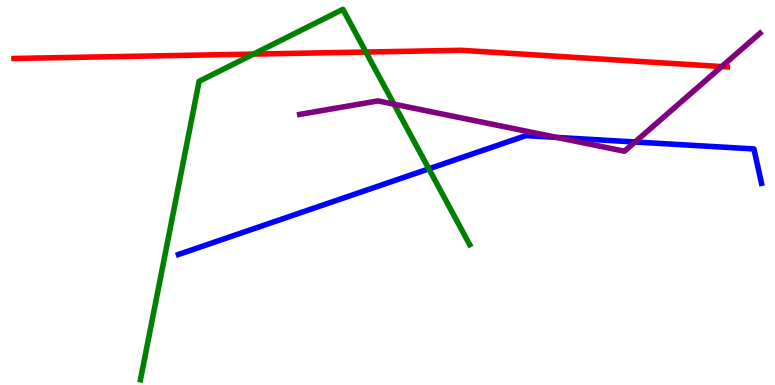[{'lines': ['blue', 'red'], 'intersections': []}, {'lines': ['green', 'red'], 'intersections': [{'x': 3.27, 'y': 8.59}, {'x': 4.72, 'y': 8.65}]}, {'lines': ['purple', 'red'], 'intersections': [{'x': 9.31, 'y': 8.27}]}, {'lines': ['blue', 'green'], 'intersections': [{'x': 5.53, 'y': 5.61}]}, {'lines': ['blue', 'purple'], 'intersections': [{'x': 7.19, 'y': 6.43}, {'x': 8.19, 'y': 6.31}]}, {'lines': ['green', 'purple'], 'intersections': [{'x': 5.08, 'y': 7.29}]}]